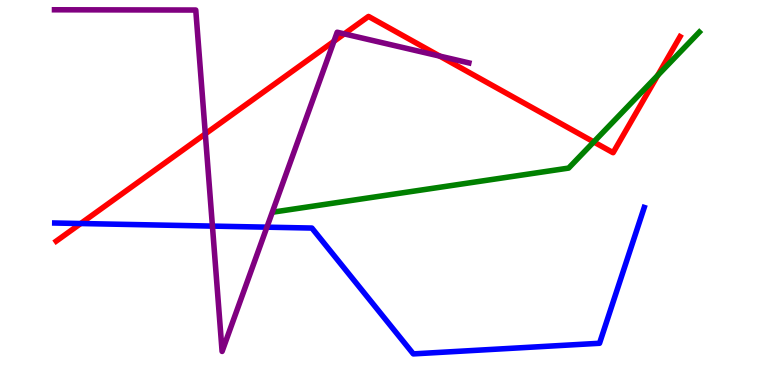[{'lines': ['blue', 'red'], 'intersections': [{'x': 1.04, 'y': 4.19}]}, {'lines': ['green', 'red'], 'intersections': [{'x': 7.66, 'y': 6.31}, {'x': 8.49, 'y': 8.04}]}, {'lines': ['purple', 'red'], 'intersections': [{'x': 2.65, 'y': 6.52}, {'x': 4.31, 'y': 8.93}, {'x': 4.44, 'y': 9.12}, {'x': 5.67, 'y': 8.54}]}, {'lines': ['blue', 'green'], 'intersections': []}, {'lines': ['blue', 'purple'], 'intersections': [{'x': 2.74, 'y': 4.13}, {'x': 3.44, 'y': 4.1}]}, {'lines': ['green', 'purple'], 'intersections': []}]